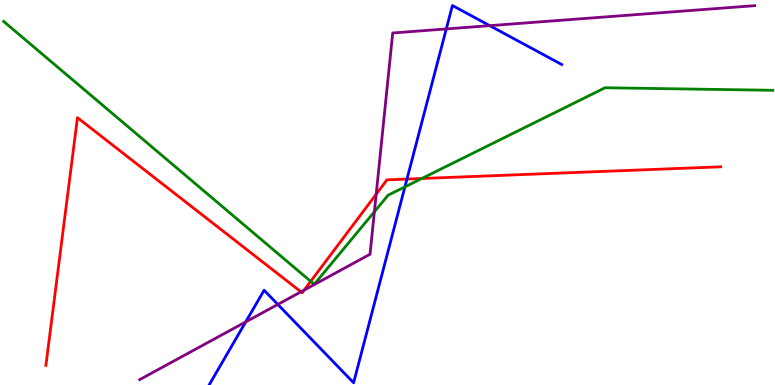[{'lines': ['blue', 'red'], 'intersections': [{'x': 5.25, 'y': 5.35}]}, {'lines': ['green', 'red'], 'intersections': [{'x': 4.01, 'y': 2.69}, {'x': 5.44, 'y': 5.36}]}, {'lines': ['purple', 'red'], 'intersections': [{'x': 3.88, 'y': 2.42}, {'x': 3.92, 'y': 2.46}, {'x': 4.85, 'y': 4.96}]}, {'lines': ['blue', 'green'], 'intersections': [{'x': 5.22, 'y': 5.15}]}, {'lines': ['blue', 'purple'], 'intersections': [{'x': 3.17, 'y': 1.64}, {'x': 3.58, 'y': 2.09}, {'x': 5.76, 'y': 9.25}, {'x': 6.32, 'y': 9.33}]}, {'lines': ['green', 'purple'], 'intersections': [{'x': 4.83, 'y': 4.5}]}]